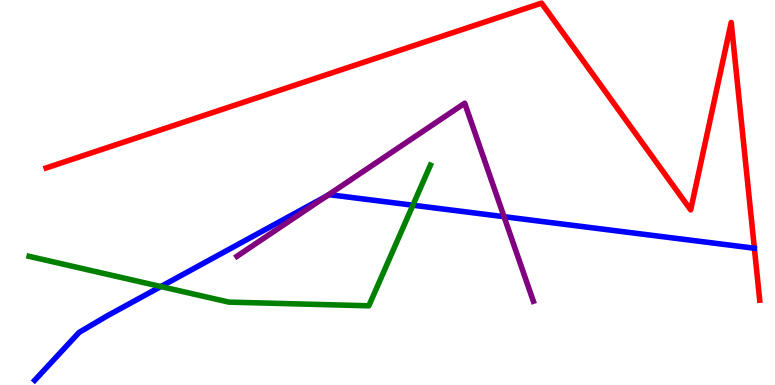[{'lines': ['blue', 'red'], 'intersections': []}, {'lines': ['green', 'red'], 'intersections': []}, {'lines': ['purple', 'red'], 'intersections': []}, {'lines': ['blue', 'green'], 'intersections': [{'x': 2.08, 'y': 2.56}, {'x': 5.33, 'y': 4.67}]}, {'lines': ['blue', 'purple'], 'intersections': [{'x': 4.21, 'y': 4.9}, {'x': 6.5, 'y': 4.37}]}, {'lines': ['green', 'purple'], 'intersections': []}]